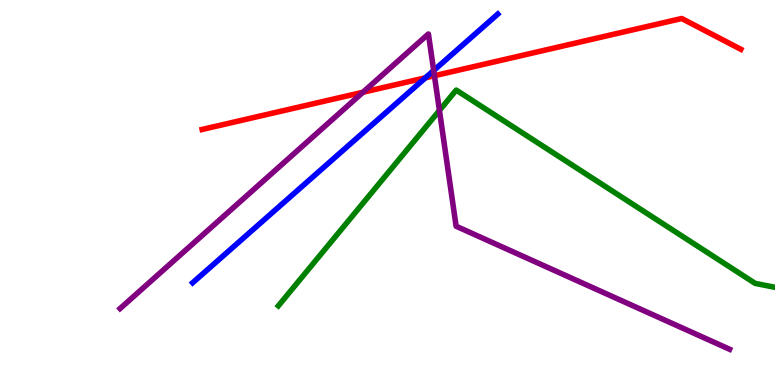[{'lines': ['blue', 'red'], 'intersections': [{'x': 5.49, 'y': 7.98}]}, {'lines': ['green', 'red'], 'intersections': []}, {'lines': ['purple', 'red'], 'intersections': [{'x': 4.68, 'y': 7.6}, {'x': 5.61, 'y': 8.03}]}, {'lines': ['blue', 'green'], 'intersections': []}, {'lines': ['blue', 'purple'], 'intersections': [{'x': 5.6, 'y': 8.17}]}, {'lines': ['green', 'purple'], 'intersections': [{'x': 5.67, 'y': 7.13}]}]